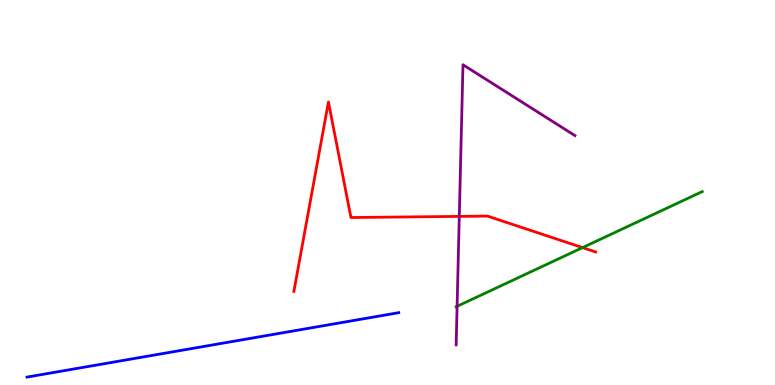[{'lines': ['blue', 'red'], 'intersections': []}, {'lines': ['green', 'red'], 'intersections': [{'x': 7.52, 'y': 3.57}]}, {'lines': ['purple', 'red'], 'intersections': [{'x': 5.93, 'y': 4.38}]}, {'lines': ['blue', 'green'], 'intersections': []}, {'lines': ['blue', 'purple'], 'intersections': []}, {'lines': ['green', 'purple'], 'intersections': [{'x': 5.9, 'y': 2.04}]}]